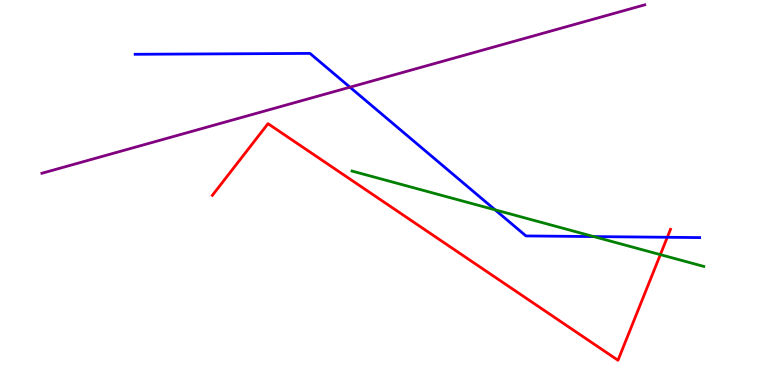[{'lines': ['blue', 'red'], 'intersections': [{'x': 8.61, 'y': 3.84}]}, {'lines': ['green', 'red'], 'intersections': [{'x': 8.52, 'y': 3.39}]}, {'lines': ['purple', 'red'], 'intersections': []}, {'lines': ['blue', 'green'], 'intersections': [{'x': 6.39, 'y': 4.55}, {'x': 7.66, 'y': 3.86}]}, {'lines': ['blue', 'purple'], 'intersections': [{'x': 4.52, 'y': 7.74}]}, {'lines': ['green', 'purple'], 'intersections': []}]